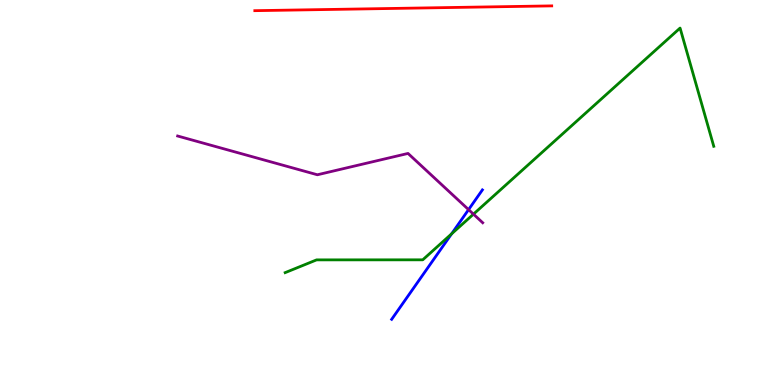[{'lines': ['blue', 'red'], 'intersections': []}, {'lines': ['green', 'red'], 'intersections': []}, {'lines': ['purple', 'red'], 'intersections': []}, {'lines': ['blue', 'green'], 'intersections': [{'x': 5.83, 'y': 3.93}]}, {'lines': ['blue', 'purple'], 'intersections': [{'x': 6.05, 'y': 4.56}]}, {'lines': ['green', 'purple'], 'intersections': [{'x': 6.11, 'y': 4.44}]}]